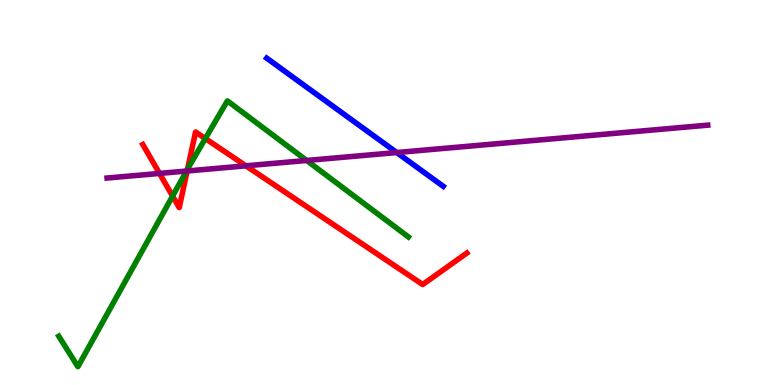[{'lines': ['blue', 'red'], 'intersections': []}, {'lines': ['green', 'red'], 'intersections': [{'x': 2.23, 'y': 4.91}, {'x': 2.42, 'y': 5.61}, {'x': 2.65, 'y': 6.4}]}, {'lines': ['purple', 'red'], 'intersections': [{'x': 2.06, 'y': 5.5}, {'x': 2.41, 'y': 5.56}, {'x': 3.17, 'y': 5.69}]}, {'lines': ['blue', 'green'], 'intersections': []}, {'lines': ['blue', 'purple'], 'intersections': [{'x': 5.12, 'y': 6.04}]}, {'lines': ['green', 'purple'], 'intersections': [{'x': 2.41, 'y': 5.56}, {'x': 3.96, 'y': 5.83}]}]